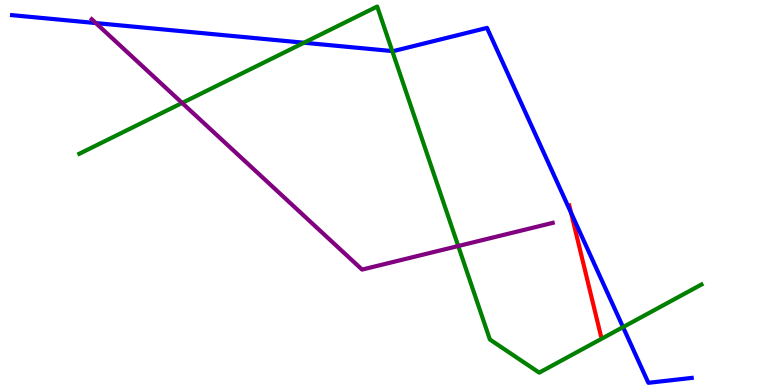[{'lines': ['blue', 'red'], 'intersections': [{'x': 7.37, 'y': 4.47}]}, {'lines': ['green', 'red'], 'intersections': []}, {'lines': ['purple', 'red'], 'intersections': []}, {'lines': ['blue', 'green'], 'intersections': [{'x': 3.92, 'y': 8.89}, {'x': 5.06, 'y': 8.67}, {'x': 8.04, 'y': 1.5}]}, {'lines': ['blue', 'purple'], 'intersections': [{'x': 1.24, 'y': 9.4}]}, {'lines': ['green', 'purple'], 'intersections': [{'x': 2.35, 'y': 7.33}, {'x': 5.91, 'y': 3.61}]}]